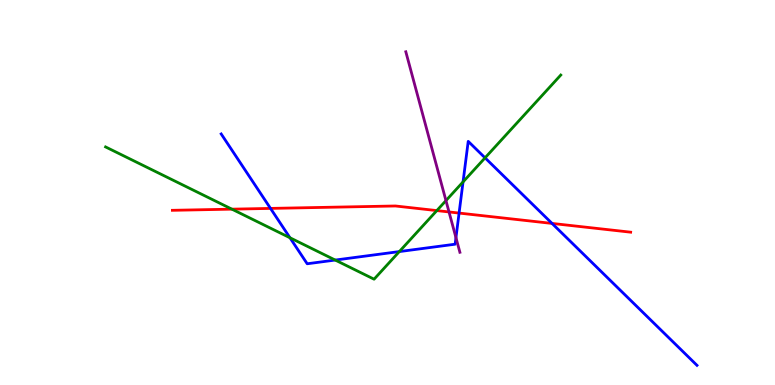[{'lines': ['blue', 'red'], 'intersections': [{'x': 3.49, 'y': 4.59}, {'x': 5.92, 'y': 4.47}, {'x': 7.12, 'y': 4.2}]}, {'lines': ['green', 'red'], 'intersections': [{'x': 2.99, 'y': 4.57}, {'x': 5.64, 'y': 4.53}]}, {'lines': ['purple', 'red'], 'intersections': [{'x': 5.79, 'y': 4.49}]}, {'lines': ['blue', 'green'], 'intersections': [{'x': 3.74, 'y': 3.82}, {'x': 4.33, 'y': 3.25}, {'x': 5.15, 'y': 3.47}, {'x': 5.97, 'y': 5.28}, {'x': 6.26, 'y': 5.9}]}, {'lines': ['blue', 'purple'], 'intersections': [{'x': 5.88, 'y': 3.83}]}, {'lines': ['green', 'purple'], 'intersections': [{'x': 5.75, 'y': 4.79}]}]